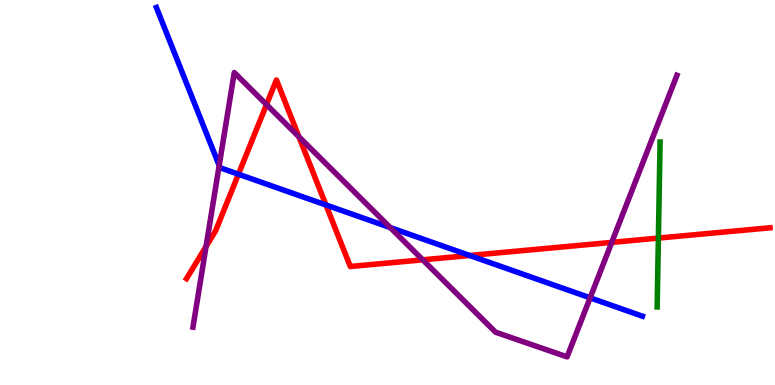[{'lines': ['blue', 'red'], 'intersections': [{'x': 3.08, 'y': 5.48}, {'x': 4.21, 'y': 4.68}, {'x': 6.06, 'y': 3.36}]}, {'lines': ['green', 'red'], 'intersections': [{'x': 8.5, 'y': 3.82}]}, {'lines': ['purple', 'red'], 'intersections': [{'x': 2.66, 'y': 3.6}, {'x': 3.44, 'y': 7.28}, {'x': 3.86, 'y': 6.45}, {'x': 5.45, 'y': 3.25}, {'x': 7.89, 'y': 3.7}]}, {'lines': ['blue', 'green'], 'intersections': []}, {'lines': ['blue', 'purple'], 'intersections': [{'x': 2.83, 'y': 5.7}, {'x': 5.04, 'y': 4.09}, {'x': 7.61, 'y': 2.26}]}, {'lines': ['green', 'purple'], 'intersections': []}]